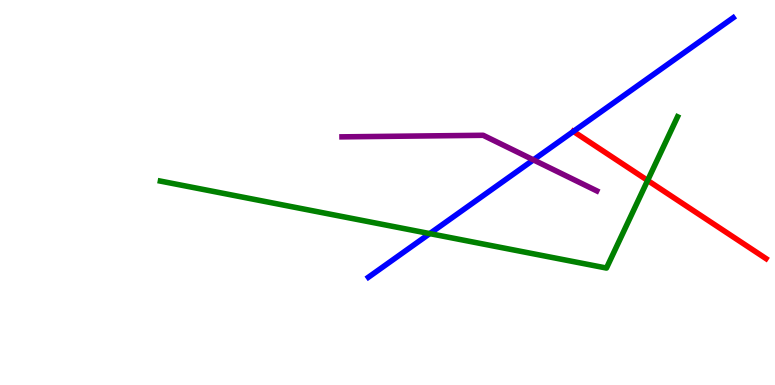[{'lines': ['blue', 'red'], 'intersections': [{'x': 7.4, 'y': 6.59}]}, {'lines': ['green', 'red'], 'intersections': [{'x': 8.36, 'y': 5.31}]}, {'lines': ['purple', 'red'], 'intersections': []}, {'lines': ['blue', 'green'], 'intersections': [{'x': 5.55, 'y': 3.93}]}, {'lines': ['blue', 'purple'], 'intersections': [{'x': 6.88, 'y': 5.85}]}, {'lines': ['green', 'purple'], 'intersections': []}]